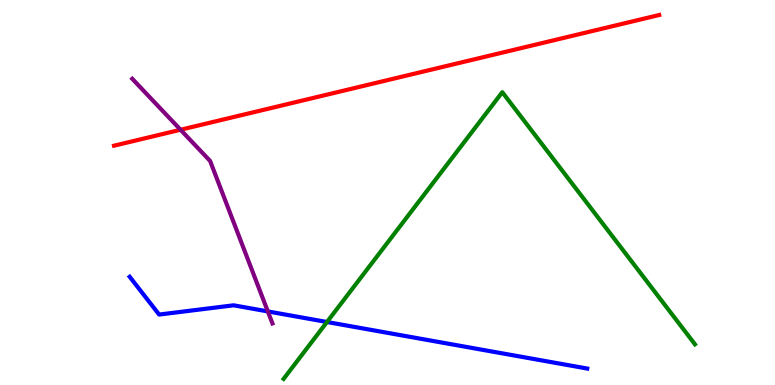[{'lines': ['blue', 'red'], 'intersections': []}, {'lines': ['green', 'red'], 'intersections': []}, {'lines': ['purple', 'red'], 'intersections': [{'x': 2.33, 'y': 6.63}]}, {'lines': ['blue', 'green'], 'intersections': [{'x': 4.22, 'y': 1.64}]}, {'lines': ['blue', 'purple'], 'intersections': [{'x': 3.46, 'y': 1.91}]}, {'lines': ['green', 'purple'], 'intersections': []}]